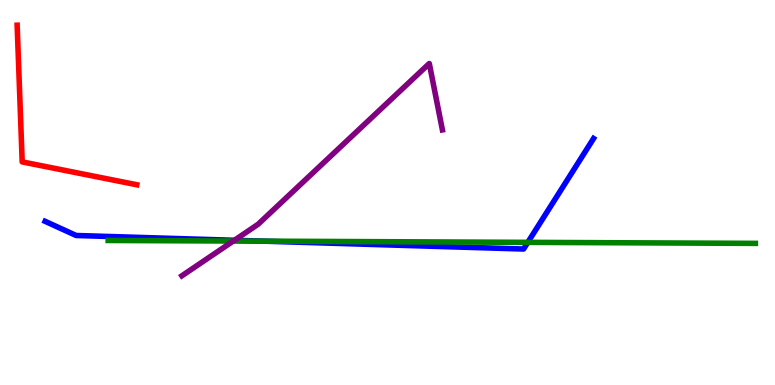[{'lines': ['blue', 'red'], 'intersections': []}, {'lines': ['green', 'red'], 'intersections': []}, {'lines': ['purple', 'red'], 'intersections': []}, {'lines': ['blue', 'green'], 'intersections': [{'x': 3.4, 'y': 3.74}, {'x': 6.81, 'y': 3.71}]}, {'lines': ['blue', 'purple'], 'intersections': [{'x': 3.02, 'y': 3.76}]}, {'lines': ['green', 'purple'], 'intersections': [{'x': 3.01, 'y': 3.74}]}]